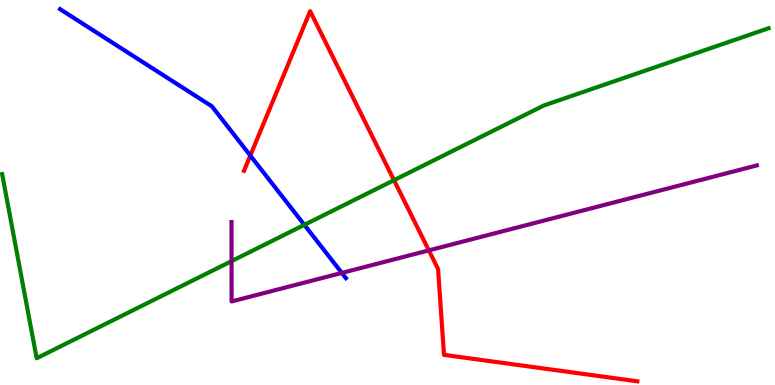[{'lines': ['blue', 'red'], 'intersections': [{'x': 3.23, 'y': 5.96}]}, {'lines': ['green', 'red'], 'intersections': [{'x': 5.08, 'y': 5.32}]}, {'lines': ['purple', 'red'], 'intersections': [{'x': 5.53, 'y': 3.5}]}, {'lines': ['blue', 'green'], 'intersections': [{'x': 3.93, 'y': 4.16}]}, {'lines': ['blue', 'purple'], 'intersections': [{'x': 4.41, 'y': 2.91}]}, {'lines': ['green', 'purple'], 'intersections': [{'x': 2.99, 'y': 3.22}]}]